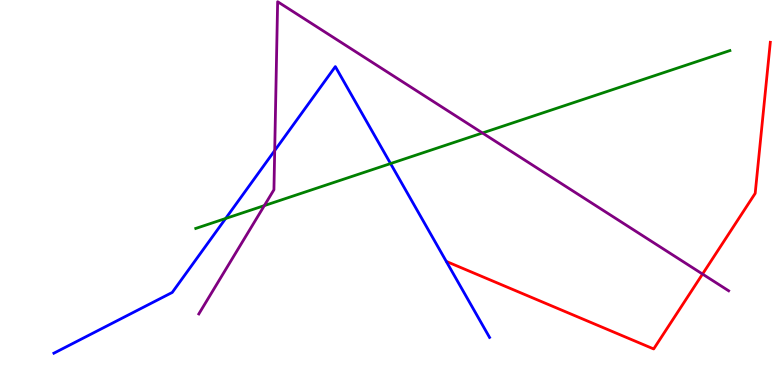[{'lines': ['blue', 'red'], 'intersections': []}, {'lines': ['green', 'red'], 'intersections': []}, {'lines': ['purple', 'red'], 'intersections': [{'x': 9.06, 'y': 2.88}]}, {'lines': ['blue', 'green'], 'intersections': [{'x': 2.91, 'y': 4.32}, {'x': 5.04, 'y': 5.75}]}, {'lines': ['blue', 'purple'], 'intersections': [{'x': 3.54, 'y': 6.09}]}, {'lines': ['green', 'purple'], 'intersections': [{'x': 3.41, 'y': 4.66}, {'x': 6.23, 'y': 6.55}]}]